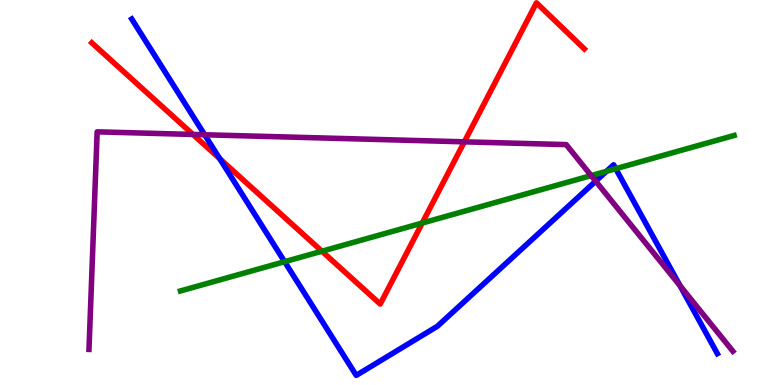[{'lines': ['blue', 'red'], 'intersections': [{'x': 2.83, 'y': 5.88}]}, {'lines': ['green', 'red'], 'intersections': [{'x': 4.15, 'y': 3.47}, {'x': 5.45, 'y': 4.21}]}, {'lines': ['purple', 'red'], 'intersections': [{'x': 2.49, 'y': 6.51}, {'x': 5.99, 'y': 6.32}]}, {'lines': ['blue', 'green'], 'intersections': [{'x': 3.67, 'y': 3.2}, {'x': 7.83, 'y': 5.55}, {'x': 7.95, 'y': 5.62}]}, {'lines': ['blue', 'purple'], 'intersections': [{'x': 2.64, 'y': 6.5}, {'x': 7.69, 'y': 5.29}, {'x': 8.78, 'y': 2.58}]}, {'lines': ['green', 'purple'], 'intersections': [{'x': 7.63, 'y': 5.44}]}]